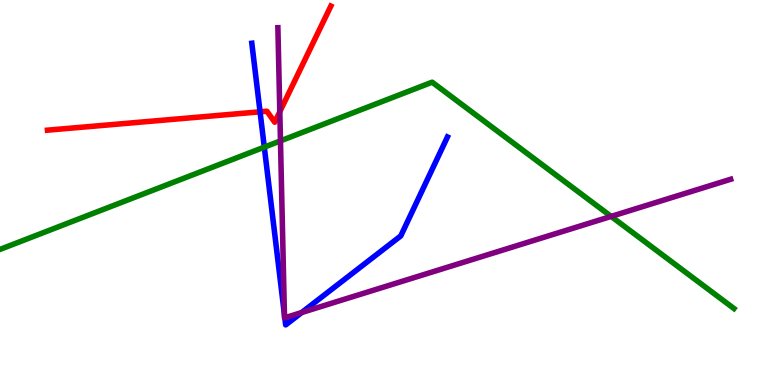[{'lines': ['blue', 'red'], 'intersections': [{'x': 3.36, 'y': 7.1}]}, {'lines': ['green', 'red'], 'intersections': []}, {'lines': ['purple', 'red'], 'intersections': [{'x': 3.61, 'y': 7.1}]}, {'lines': ['blue', 'green'], 'intersections': [{'x': 3.41, 'y': 6.18}]}, {'lines': ['blue', 'purple'], 'intersections': [{'x': 3.67, 'y': 1.83}, {'x': 3.67, 'y': 1.75}, {'x': 3.89, 'y': 1.88}]}, {'lines': ['green', 'purple'], 'intersections': [{'x': 3.62, 'y': 6.34}, {'x': 7.89, 'y': 4.38}]}]